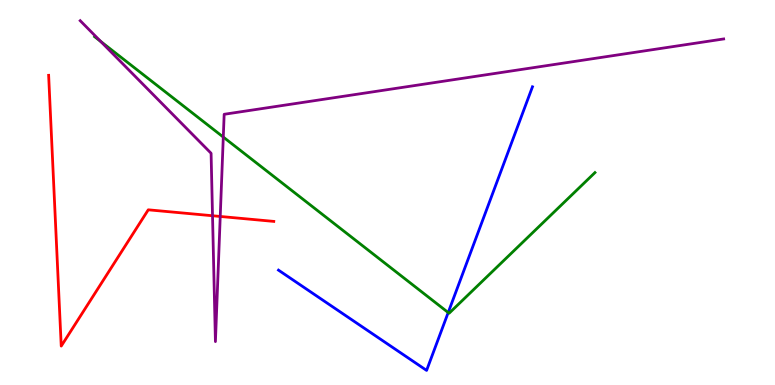[{'lines': ['blue', 'red'], 'intersections': []}, {'lines': ['green', 'red'], 'intersections': []}, {'lines': ['purple', 'red'], 'intersections': [{'x': 2.74, 'y': 4.4}, {'x': 2.84, 'y': 4.38}]}, {'lines': ['blue', 'green'], 'intersections': [{'x': 5.78, 'y': 1.88}]}, {'lines': ['blue', 'purple'], 'intersections': []}, {'lines': ['green', 'purple'], 'intersections': [{'x': 1.3, 'y': 8.92}, {'x': 2.88, 'y': 6.44}]}]